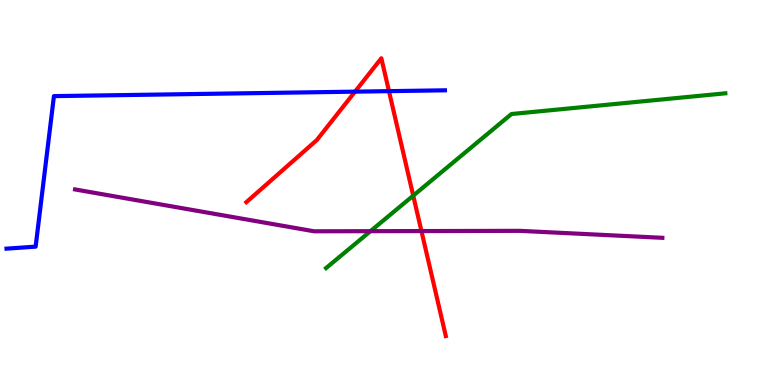[{'lines': ['blue', 'red'], 'intersections': [{'x': 4.58, 'y': 7.62}, {'x': 5.02, 'y': 7.63}]}, {'lines': ['green', 'red'], 'intersections': [{'x': 5.33, 'y': 4.92}]}, {'lines': ['purple', 'red'], 'intersections': [{'x': 5.44, 'y': 4.0}]}, {'lines': ['blue', 'green'], 'intersections': []}, {'lines': ['blue', 'purple'], 'intersections': []}, {'lines': ['green', 'purple'], 'intersections': [{'x': 4.78, 'y': 4.0}]}]